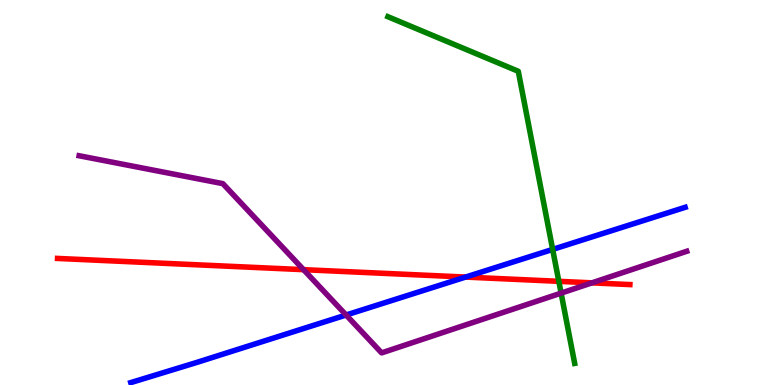[{'lines': ['blue', 'red'], 'intersections': [{'x': 6.01, 'y': 2.8}]}, {'lines': ['green', 'red'], 'intersections': [{'x': 7.21, 'y': 2.69}]}, {'lines': ['purple', 'red'], 'intersections': [{'x': 3.92, 'y': 3.0}, {'x': 7.64, 'y': 2.65}]}, {'lines': ['blue', 'green'], 'intersections': [{'x': 7.13, 'y': 3.52}]}, {'lines': ['blue', 'purple'], 'intersections': [{'x': 4.47, 'y': 1.82}]}, {'lines': ['green', 'purple'], 'intersections': [{'x': 7.24, 'y': 2.39}]}]